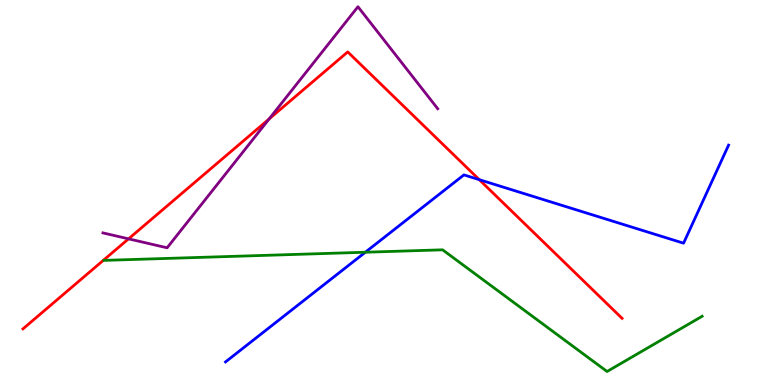[{'lines': ['blue', 'red'], 'intersections': [{'x': 6.18, 'y': 5.33}]}, {'lines': ['green', 'red'], 'intersections': []}, {'lines': ['purple', 'red'], 'intersections': [{'x': 1.66, 'y': 3.8}, {'x': 3.47, 'y': 6.91}]}, {'lines': ['blue', 'green'], 'intersections': [{'x': 4.71, 'y': 3.45}]}, {'lines': ['blue', 'purple'], 'intersections': []}, {'lines': ['green', 'purple'], 'intersections': []}]